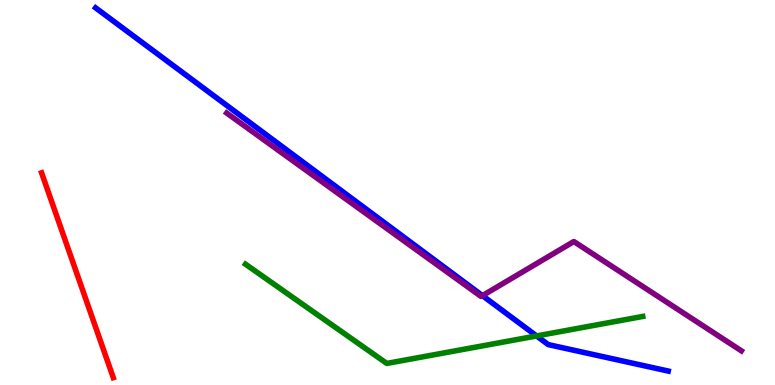[{'lines': ['blue', 'red'], 'intersections': []}, {'lines': ['green', 'red'], 'intersections': []}, {'lines': ['purple', 'red'], 'intersections': []}, {'lines': ['blue', 'green'], 'intersections': [{'x': 6.92, 'y': 1.27}]}, {'lines': ['blue', 'purple'], 'intersections': [{'x': 6.23, 'y': 2.32}]}, {'lines': ['green', 'purple'], 'intersections': []}]